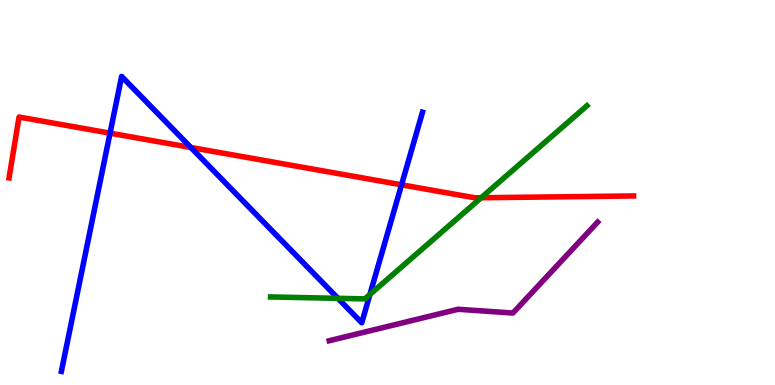[{'lines': ['blue', 'red'], 'intersections': [{'x': 1.42, 'y': 6.54}, {'x': 2.46, 'y': 6.17}, {'x': 5.18, 'y': 5.2}]}, {'lines': ['green', 'red'], 'intersections': [{'x': 6.21, 'y': 4.86}]}, {'lines': ['purple', 'red'], 'intersections': []}, {'lines': ['blue', 'green'], 'intersections': [{'x': 4.36, 'y': 2.25}, {'x': 4.77, 'y': 2.35}]}, {'lines': ['blue', 'purple'], 'intersections': []}, {'lines': ['green', 'purple'], 'intersections': []}]